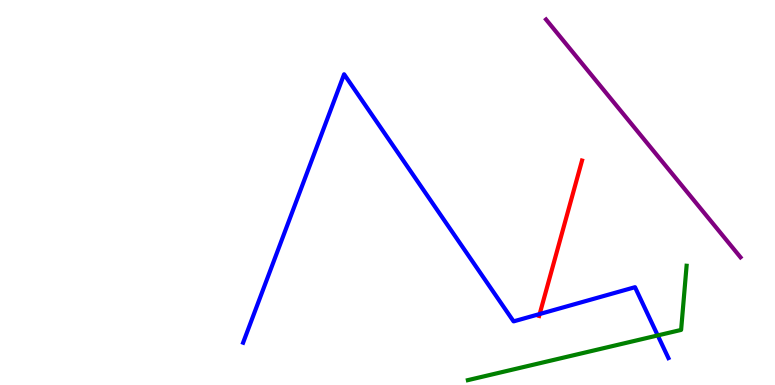[{'lines': ['blue', 'red'], 'intersections': [{'x': 6.96, 'y': 1.84}]}, {'lines': ['green', 'red'], 'intersections': []}, {'lines': ['purple', 'red'], 'intersections': []}, {'lines': ['blue', 'green'], 'intersections': [{'x': 8.49, 'y': 1.29}]}, {'lines': ['blue', 'purple'], 'intersections': []}, {'lines': ['green', 'purple'], 'intersections': []}]